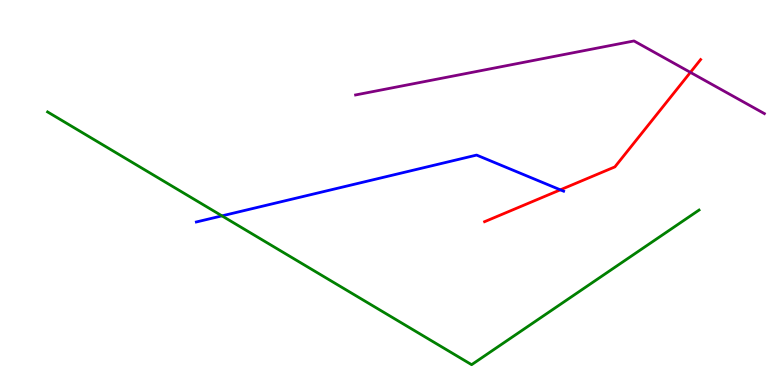[{'lines': ['blue', 'red'], 'intersections': [{'x': 7.23, 'y': 5.07}]}, {'lines': ['green', 'red'], 'intersections': []}, {'lines': ['purple', 'red'], 'intersections': [{'x': 8.91, 'y': 8.12}]}, {'lines': ['blue', 'green'], 'intersections': [{'x': 2.86, 'y': 4.39}]}, {'lines': ['blue', 'purple'], 'intersections': []}, {'lines': ['green', 'purple'], 'intersections': []}]